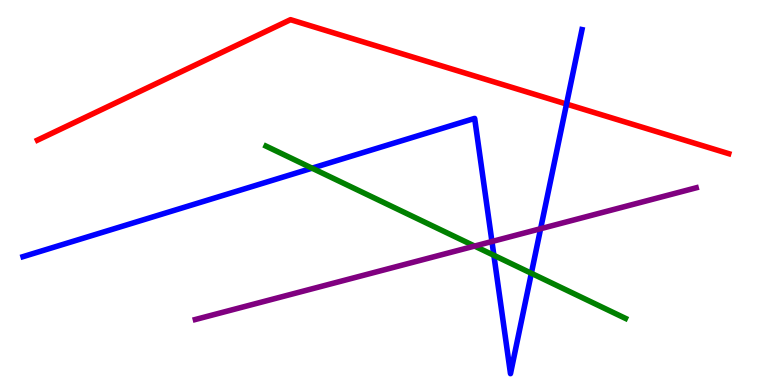[{'lines': ['blue', 'red'], 'intersections': [{'x': 7.31, 'y': 7.3}]}, {'lines': ['green', 'red'], 'intersections': []}, {'lines': ['purple', 'red'], 'intersections': []}, {'lines': ['blue', 'green'], 'intersections': [{'x': 4.03, 'y': 5.63}, {'x': 6.37, 'y': 3.37}, {'x': 6.86, 'y': 2.9}]}, {'lines': ['blue', 'purple'], 'intersections': [{'x': 6.35, 'y': 3.73}, {'x': 6.98, 'y': 4.06}]}, {'lines': ['green', 'purple'], 'intersections': [{'x': 6.12, 'y': 3.61}]}]